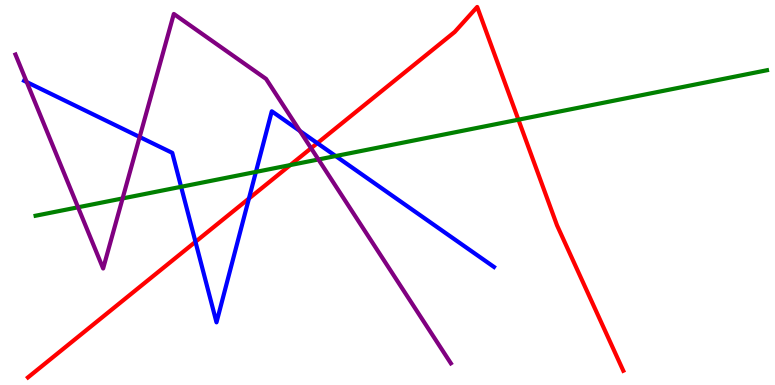[{'lines': ['blue', 'red'], 'intersections': [{'x': 2.52, 'y': 3.72}, {'x': 3.21, 'y': 4.84}, {'x': 4.09, 'y': 6.28}]}, {'lines': ['green', 'red'], 'intersections': [{'x': 3.75, 'y': 5.71}, {'x': 6.69, 'y': 6.89}]}, {'lines': ['purple', 'red'], 'intersections': [{'x': 4.01, 'y': 6.15}]}, {'lines': ['blue', 'green'], 'intersections': [{'x': 2.34, 'y': 5.15}, {'x': 3.3, 'y': 5.53}, {'x': 4.33, 'y': 5.95}]}, {'lines': ['blue', 'purple'], 'intersections': [{'x': 0.345, 'y': 7.87}, {'x': 1.8, 'y': 6.44}, {'x': 3.87, 'y': 6.6}]}, {'lines': ['green', 'purple'], 'intersections': [{'x': 1.01, 'y': 4.62}, {'x': 1.58, 'y': 4.85}, {'x': 4.11, 'y': 5.86}]}]